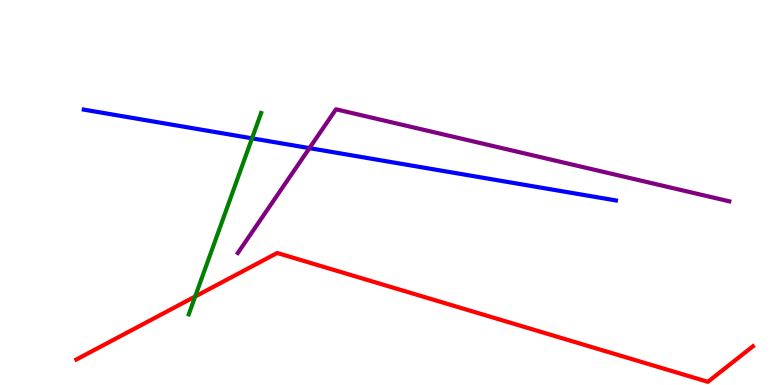[{'lines': ['blue', 'red'], 'intersections': []}, {'lines': ['green', 'red'], 'intersections': [{'x': 2.52, 'y': 2.3}]}, {'lines': ['purple', 'red'], 'intersections': []}, {'lines': ['blue', 'green'], 'intersections': [{'x': 3.25, 'y': 6.41}]}, {'lines': ['blue', 'purple'], 'intersections': [{'x': 3.99, 'y': 6.15}]}, {'lines': ['green', 'purple'], 'intersections': []}]